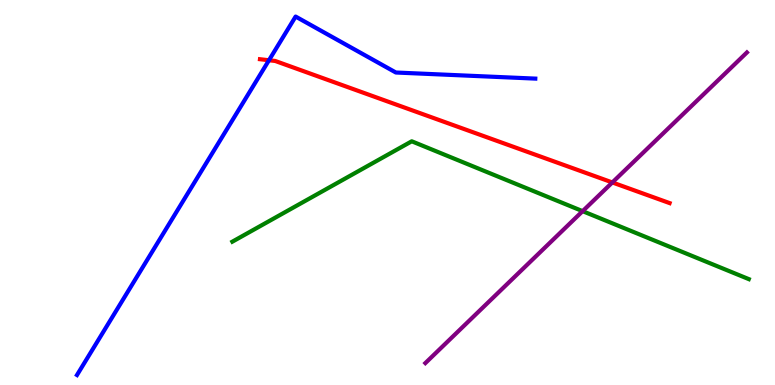[{'lines': ['blue', 'red'], 'intersections': [{'x': 3.47, 'y': 8.44}]}, {'lines': ['green', 'red'], 'intersections': []}, {'lines': ['purple', 'red'], 'intersections': [{'x': 7.9, 'y': 5.26}]}, {'lines': ['blue', 'green'], 'intersections': []}, {'lines': ['blue', 'purple'], 'intersections': []}, {'lines': ['green', 'purple'], 'intersections': [{'x': 7.52, 'y': 4.52}]}]